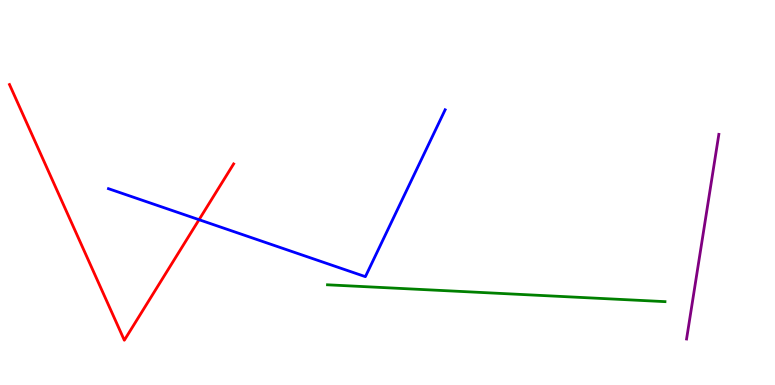[{'lines': ['blue', 'red'], 'intersections': [{'x': 2.57, 'y': 4.29}]}, {'lines': ['green', 'red'], 'intersections': []}, {'lines': ['purple', 'red'], 'intersections': []}, {'lines': ['blue', 'green'], 'intersections': []}, {'lines': ['blue', 'purple'], 'intersections': []}, {'lines': ['green', 'purple'], 'intersections': []}]